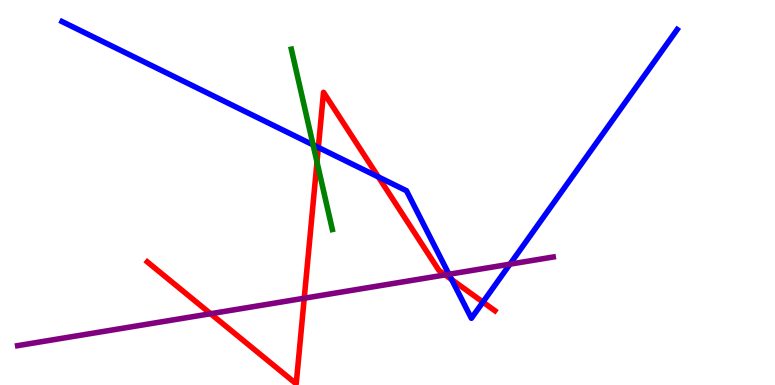[{'lines': ['blue', 'red'], 'intersections': [{'x': 4.11, 'y': 6.17}, {'x': 4.88, 'y': 5.4}, {'x': 5.83, 'y': 2.74}, {'x': 6.23, 'y': 2.15}]}, {'lines': ['green', 'red'], 'intersections': [{'x': 4.09, 'y': 5.79}]}, {'lines': ['purple', 'red'], 'intersections': [{'x': 2.72, 'y': 1.85}, {'x': 3.93, 'y': 2.25}, {'x': 5.74, 'y': 2.86}]}, {'lines': ['blue', 'green'], 'intersections': [{'x': 4.04, 'y': 6.24}]}, {'lines': ['blue', 'purple'], 'intersections': [{'x': 5.79, 'y': 2.88}, {'x': 6.58, 'y': 3.14}]}, {'lines': ['green', 'purple'], 'intersections': []}]